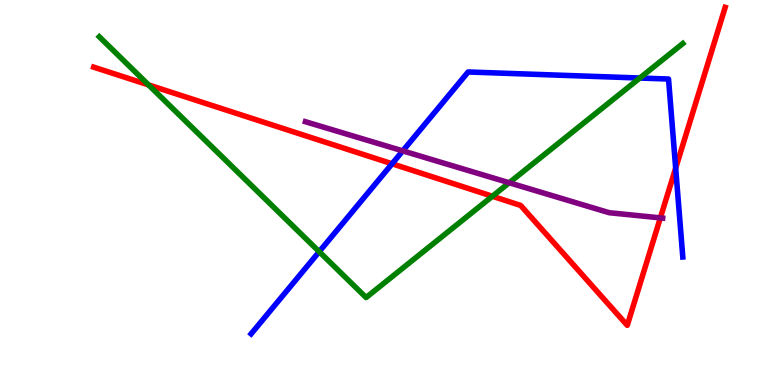[{'lines': ['blue', 'red'], 'intersections': [{'x': 5.06, 'y': 5.75}, {'x': 8.72, 'y': 5.63}]}, {'lines': ['green', 'red'], 'intersections': [{'x': 1.92, 'y': 7.79}, {'x': 6.35, 'y': 4.9}]}, {'lines': ['purple', 'red'], 'intersections': [{'x': 8.52, 'y': 4.34}]}, {'lines': ['blue', 'green'], 'intersections': [{'x': 4.12, 'y': 3.46}, {'x': 8.26, 'y': 7.97}]}, {'lines': ['blue', 'purple'], 'intersections': [{'x': 5.2, 'y': 6.08}]}, {'lines': ['green', 'purple'], 'intersections': [{'x': 6.57, 'y': 5.25}]}]